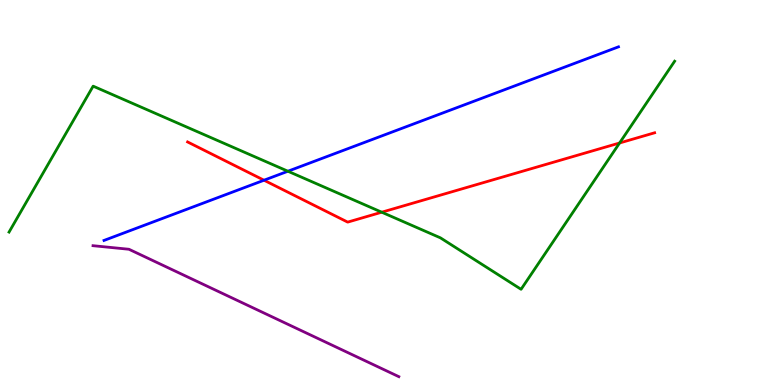[{'lines': ['blue', 'red'], 'intersections': [{'x': 3.41, 'y': 5.32}]}, {'lines': ['green', 'red'], 'intersections': [{'x': 4.93, 'y': 4.49}, {'x': 7.99, 'y': 6.29}]}, {'lines': ['purple', 'red'], 'intersections': []}, {'lines': ['blue', 'green'], 'intersections': [{'x': 3.72, 'y': 5.55}]}, {'lines': ['blue', 'purple'], 'intersections': []}, {'lines': ['green', 'purple'], 'intersections': []}]